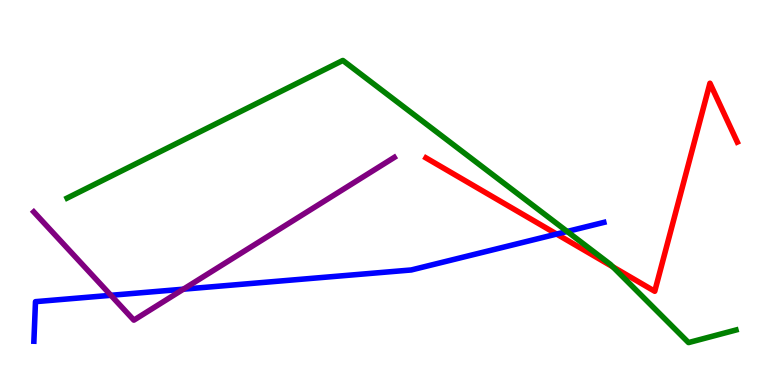[{'lines': ['blue', 'red'], 'intersections': [{'x': 7.18, 'y': 3.92}]}, {'lines': ['green', 'red'], 'intersections': [{'x': 7.91, 'y': 3.07}]}, {'lines': ['purple', 'red'], 'intersections': []}, {'lines': ['blue', 'green'], 'intersections': [{'x': 7.32, 'y': 3.99}]}, {'lines': ['blue', 'purple'], 'intersections': [{'x': 1.43, 'y': 2.33}, {'x': 2.37, 'y': 2.49}]}, {'lines': ['green', 'purple'], 'intersections': []}]